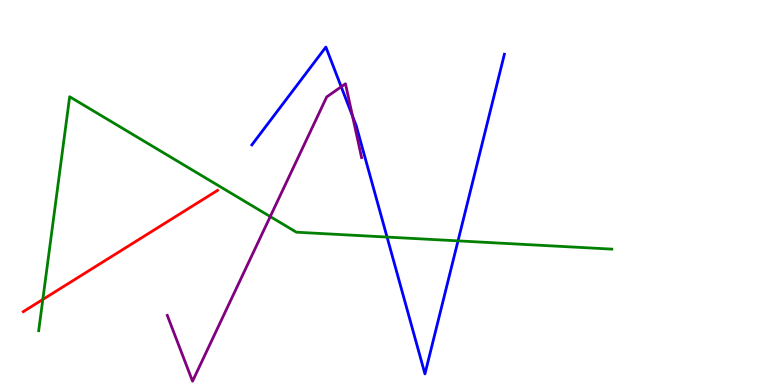[{'lines': ['blue', 'red'], 'intersections': []}, {'lines': ['green', 'red'], 'intersections': [{'x': 0.553, 'y': 2.22}]}, {'lines': ['purple', 'red'], 'intersections': []}, {'lines': ['blue', 'green'], 'intersections': [{'x': 4.99, 'y': 3.84}, {'x': 5.91, 'y': 3.74}]}, {'lines': ['blue', 'purple'], 'intersections': [{'x': 4.4, 'y': 7.75}, {'x': 4.55, 'y': 6.98}]}, {'lines': ['green', 'purple'], 'intersections': [{'x': 3.49, 'y': 4.37}]}]